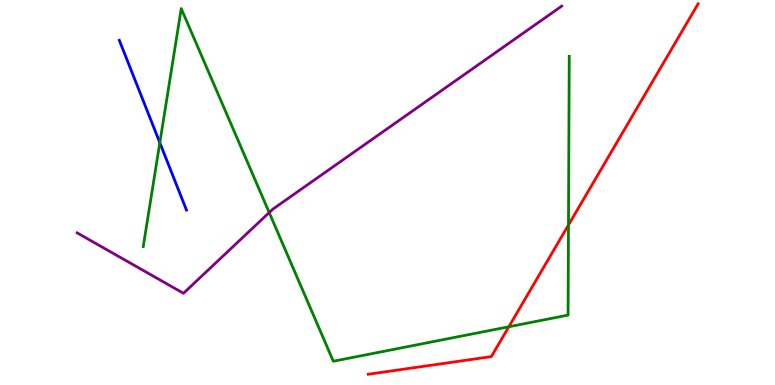[{'lines': ['blue', 'red'], 'intersections': []}, {'lines': ['green', 'red'], 'intersections': [{'x': 6.57, 'y': 1.51}, {'x': 7.34, 'y': 4.16}]}, {'lines': ['purple', 'red'], 'intersections': []}, {'lines': ['blue', 'green'], 'intersections': [{'x': 2.06, 'y': 6.29}]}, {'lines': ['blue', 'purple'], 'intersections': []}, {'lines': ['green', 'purple'], 'intersections': [{'x': 3.47, 'y': 4.48}]}]